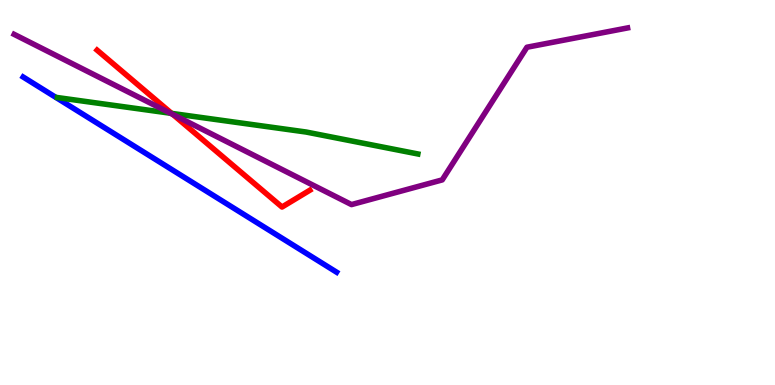[{'lines': ['blue', 'red'], 'intersections': []}, {'lines': ['green', 'red'], 'intersections': [{'x': 2.21, 'y': 7.05}]}, {'lines': ['purple', 'red'], 'intersections': [{'x': 2.23, 'y': 7.03}]}, {'lines': ['blue', 'green'], 'intersections': []}, {'lines': ['blue', 'purple'], 'intersections': []}, {'lines': ['green', 'purple'], 'intersections': [{'x': 2.2, 'y': 7.06}]}]